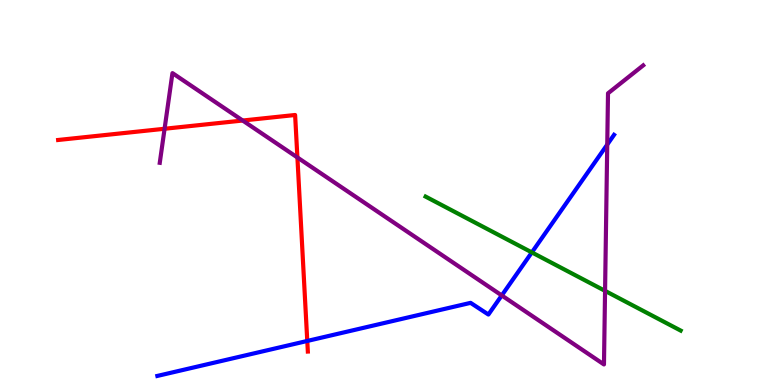[{'lines': ['blue', 'red'], 'intersections': [{'x': 3.96, 'y': 1.14}]}, {'lines': ['green', 'red'], 'intersections': []}, {'lines': ['purple', 'red'], 'intersections': [{'x': 2.12, 'y': 6.66}, {'x': 3.13, 'y': 6.87}, {'x': 3.84, 'y': 5.91}]}, {'lines': ['blue', 'green'], 'intersections': [{'x': 6.86, 'y': 3.44}]}, {'lines': ['blue', 'purple'], 'intersections': [{'x': 6.47, 'y': 2.33}, {'x': 7.84, 'y': 6.24}]}, {'lines': ['green', 'purple'], 'intersections': [{'x': 7.81, 'y': 2.45}]}]